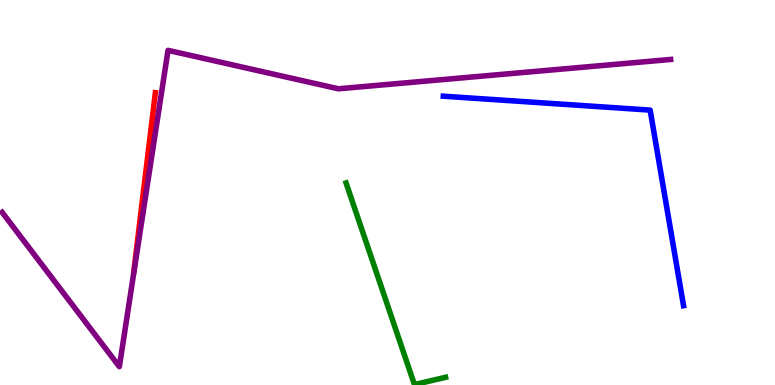[{'lines': ['blue', 'red'], 'intersections': []}, {'lines': ['green', 'red'], 'intersections': []}, {'lines': ['purple', 'red'], 'intersections': []}, {'lines': ['blue', 'green'], 'intersections': []}, {'lines': ['blue', 'purple'], 'intersections': []}, {'lines': ['green', 'purple'], 'intersections': []}]